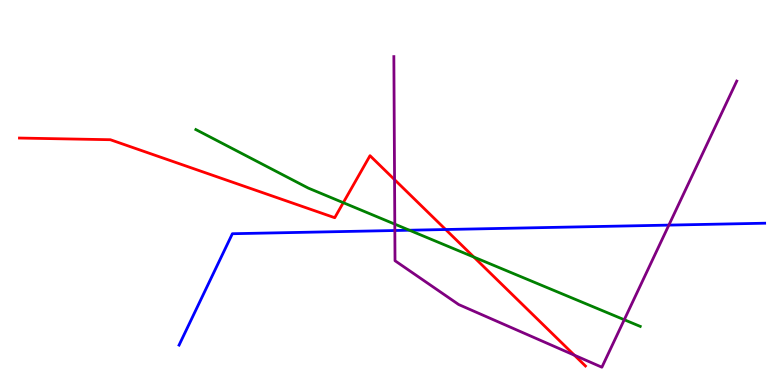[{'lines': ['blue', 'red'], 'intersections': [{'x': 5.75, 'y': 4.04}]}, {'lines': ['green', 'red'], 'intersections': [{'x': 4.43, 'y': 4.74}, {'x': 6.11, 'y': 3.32}]}, {'lines': ['purple', 'red'], 'intersections': [{'x': 5.09, 'y': 5.33}, {'x': 7.41, 'y': 0.774}]}, {'lines': ['blue', 'green'], 'intersections': [{'x': 5.28, 'y': 4.02}]}, {'lines': ['blue', 'purple'], 'intersections': [{'x': 5.09, 'y': 4.01}, {'x': 8.63, 'y': 4.15}]}, {'lines': ['green', 'purple'], 'intersections': [{'x': 5.09, 'y': 4.18}, {'x': 8.05, 'y': 1.7}]}]